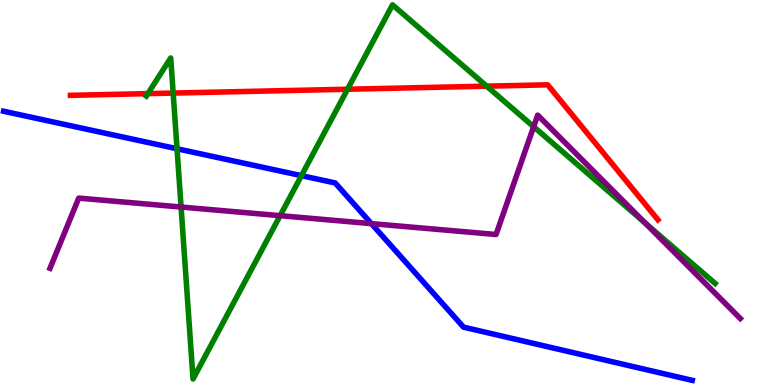[{'lines': ['blue', 'red'], 'intersections': []}, {'lines': ['green', 'red'], 'intersections': [{'x': 1.91, 'y': 7.57}, {'x': 2.23, 'y': 7.58}, {'x': 4.48, 'y': 7.68}, {'x': 6.28, 'y': 7.76}]}, {'lines': ['purple', 'red'], 'intersections': []}, {'lines': ['blue', 'green'], 'intersections': [{'x': 2.28, 'y': 6.14}, {'x': 3.89, 'y': 5.44}]}, {'lines': ['blue', 'purple'], 'intersections': [{'x': 4.79, 'y': 4.19}]}, {'lines': ['green', 'purple'], 'intersections': [{'x': 2.34, 'y': 4.62}, {'x': 3.61, 'y': 4.4}, {'x': 6.89, 'y': 6.71}, {'x': 8.32, 'y': 4.21}]}]